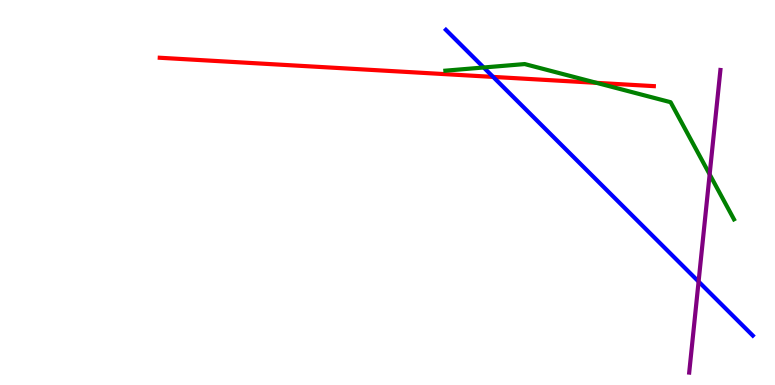[{'lines': ['blue', 'red'], 'intersections': [{'x': 6.36, 'y': 8.0}]}, {'lines': ['green', 'red'], 'intersections': [{'x': 7.7, 'y': 7.85}]}, {'lines': ['purple', 'red'], 'intersections': []}, {'lines': ['blue', 'green'], 'intersections': [{'x': 6.24, 'y': 8.25}]}, {'lines': ['blue', 'purple'], 'intersections': [{'x': 9.01, 'y': 2.69}]}, {'lines': ['green', 'purple'], 'intersections': [{'x': 9.16, 'y': 5.47}]}]